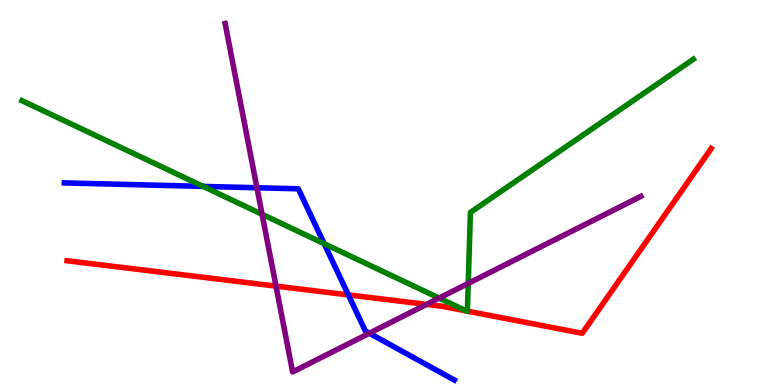[{'lines': ['blue', 'red'], 'intersections': [{'x': 4.5, 'y': 2.34}]}, {'lines': ['green', 'red'], 'intersections': [{'x': 6.02, 'y': 1.92}, {'x': 6.03, 'y': 1.92}]}, {'lines': ['purple', 'red'], 'intersections': [{'x': 3.56, 'y': 2.57}, {'x': 5.5, 'y': 2.09}]}, {'lines': ['blue', 'green'], 'intersections': [{'x': 2.62, 'y': 5.16}, {'x': 4.18, 'y': 3.67}]}, {'lines': ['blue', 'purple'], 'intersections': [{'x': 3.32, 'y': 5.12}, {'x': 4.77, 'y': 1.34}]}, {'lines': ['green', 'purple'], 'intersections': [{'x': 3.38, 'y': 4.43}, {'x': 5.67, 'y': 2.26}, {'x': 6.04, 'y': 2.64}]}]